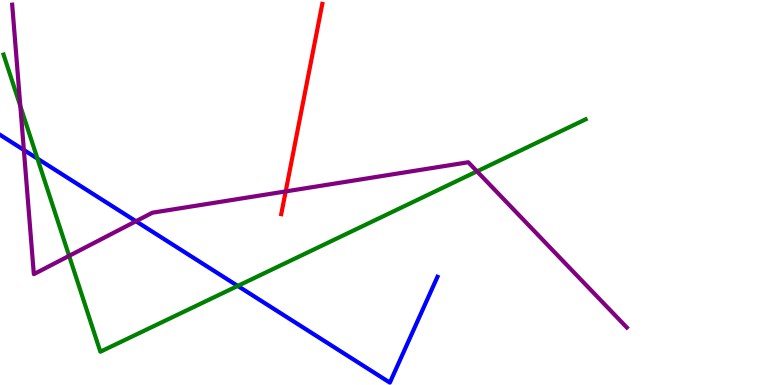[{'lines': ['blue', 'red'], 'intersections': []}, {'lines': ['green', 'red'], 'intersections': []}, {'lines': ['purple', 'red'], 'intersections': [{'x': 3.69, 'y': 5.03}]}, {'lines': ['blue', 'green'], 'intersections': [{'x': 0.483, 'y': 5.88}, {'x': 3.07, 'y': 2.57}]}, {'lines': ['blue', 'purple'], 'intersections': [{'x': 0.308, 'y': 6.1}, {'x': 1.75, 'y': 4.25}]}, {'lines': ['green', 'purple'], 'intersections': [{'x': 0.262, 'y': 7.24}, {'x': 0.892, 'y': 3.35}, {'x': 6.15, 'y': 5.55}]}]